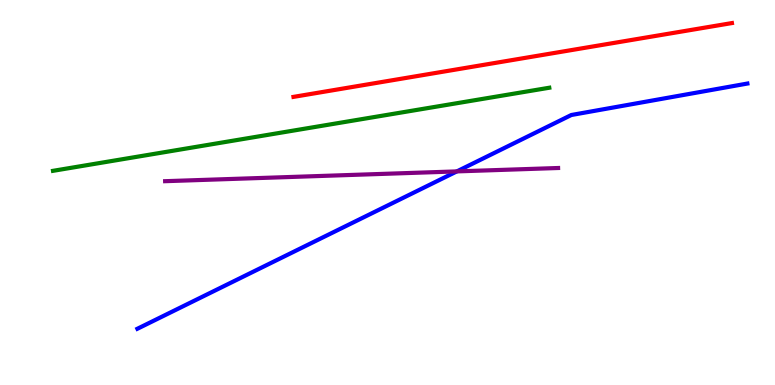[{'lines': ['blue', 'red'], 'intersections': []}, {'lines': ['green', 'red'], 'intersections': []}, {'lines': ['purple', 'red'], 'intersections': []}, {'lines': ['blue', 'green'], 'intersections': []}, {'lines': ['blue', 'purple'], 'intersections': [{'x': 5.89, 'y': 5.55}]}, {'lines': ['green', 'purple'], 'intersections': []}]